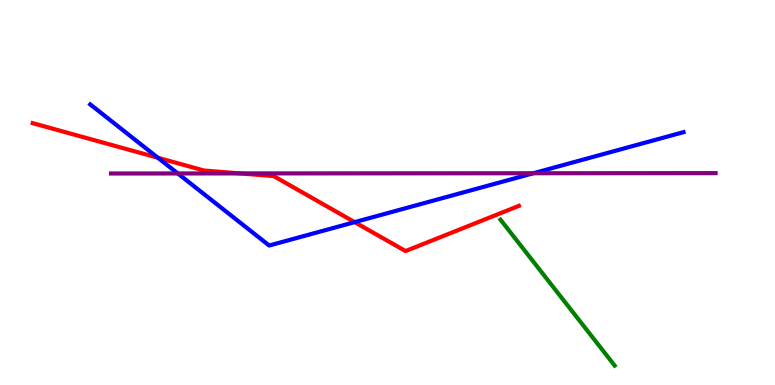[{'lines': ['blue', 'red'], 'intersections': [{'x': 2.04, 'y': 5.9}, {'x': 4.58, 'y': 4.23}]}, {'lines': ['green', 'red'], 'intersections': []}, {'lines': ['purple', 'red'], 'intersections': [{'x': 3.1, 'y': 5.5}]}, {'lines': ['blue', 'green'], 'intersections': []}, {'lines': ['blue', 'purple'], 'intersections': [{'x': 2.29, 'y': 5.49}, {'x': 6.88, 'y': 5.5}]}, {'lines': ['green', 'purple'], 'intersections': []}]